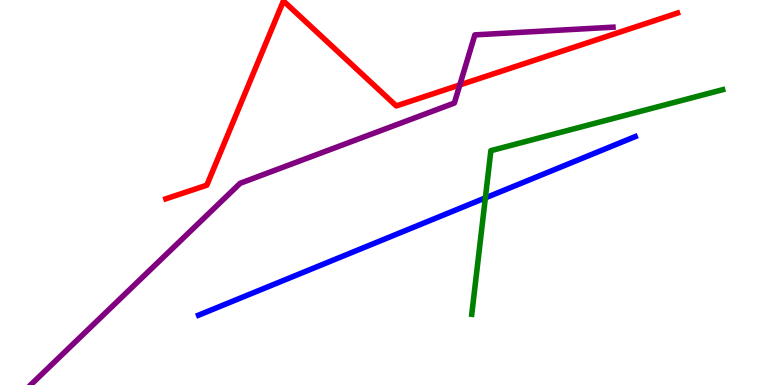[{'lines': ['blue', 'red'], 'intersections': []}, {'lines': ['green', 'red'], 'intersections': []}, {'lines': ['purple', 'red'], 'intersections': [{'x': 5.93, 'y': 7.79}]}, {'lines': ['blue', 'green'], 'intersections': [{'x': 6.26, 'y': 4.86}]}, {'lines': ['blue', 'purple'], 'intersections': []}, {'lines': ['green', 'purple'], 'intersections': []}]